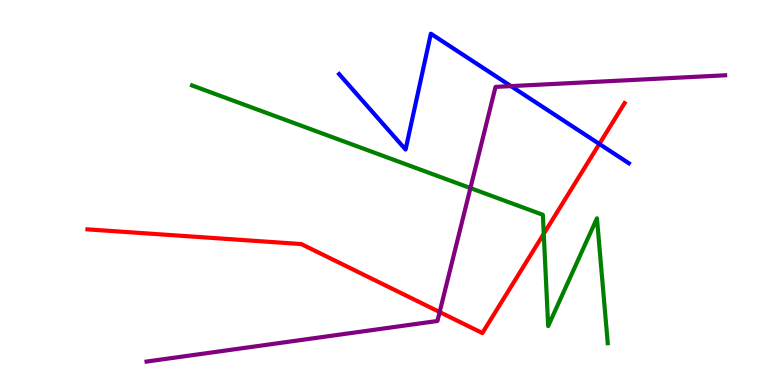[{'lines': ['blue', 'red'], 'intersections': [{'x': 7.73, 'y': 6.26}]}, {'lines': ['green', 'red'], 'intersections': [{'x': 7.02, 'y': 3.93}]}, {'lines': ['purple', 'red'], 'intersections': [{'x': 5.67, 'y': 1.89}]}, {'lines': ['blue', 'green'], 'intersections': []}, {'lines': ['blue', 'purple'], 'intersections': [{'x': 6.59, 'y': 7.76}]}, {'lines': ['green', 'purple'], 'intersections': [{'x': 6.07, 'y': 5.11}]}]